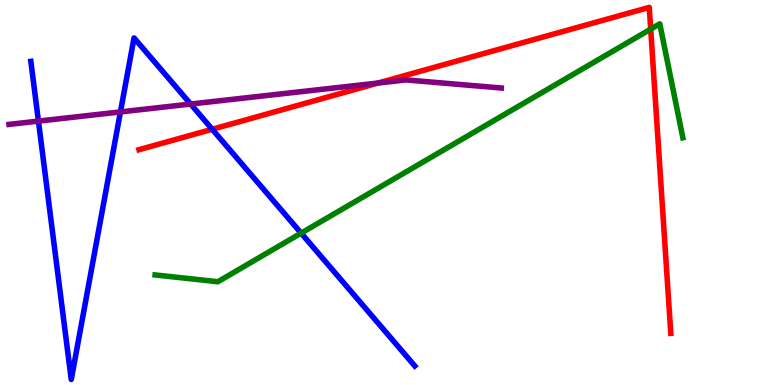[{'lines': ['blue', 'red'], 'intersections': [{'x': 2.74, 'y': 6.64}]}, {'lines': ['green', 'red'], 'intersections': [{'x': 8.4, 'y': 9.24}]}, {'lines': ['purple', 'red'], 'intersections': [{'x': 4.88, 'y': 7.84}]}, {'lines': ['blue', 'green'], 'intersections': [{'x': 3.89, 'y': 3.94}]}, {'lines': ['blue', 'purple'], 'intersections': [{'x': 0.496, 'y': 6.85}, {'x': 1.55, 'y': 7.09}, {'x': 2.46, 'y': 7.3}]}, {'lines': ['green', 'purple'], 'intersections': []}]